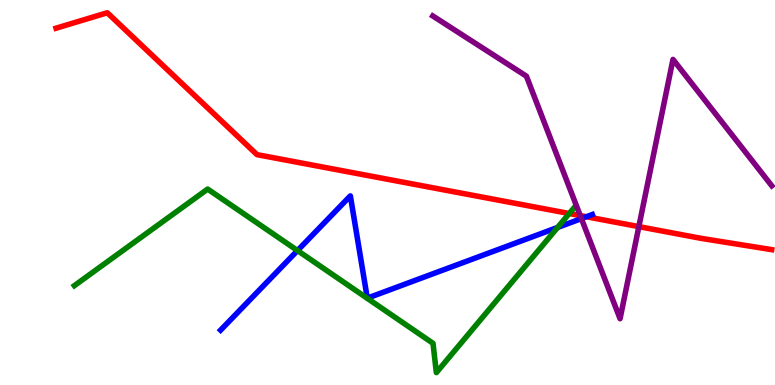[{'lines': ['blue', 'red'], 'intersections': [{'x': 7.57, 'y': 4.37}]}, {'lines': ['green', 'red'], 'intersections': [{'x': 7.35, 'y': 4.45}]}, {'lines': ['purple', 'red'], 'intersections': [{'x': 7.49, 'y': 4.4}, {'x': 8.24, 'y': 4.11}]}, {'lines': ['blue', 'green'], 'intersections': [{'x': 3.84, 'y': 3.49}, {'x': 7.19, 'y': 4.09}]}, {'lines': ['blue', 'purple'], 'intersections': [{'x': 7.5, 'y': 4.32}]}, {'lines': ['green', 'purple'], 'intersections': []}]